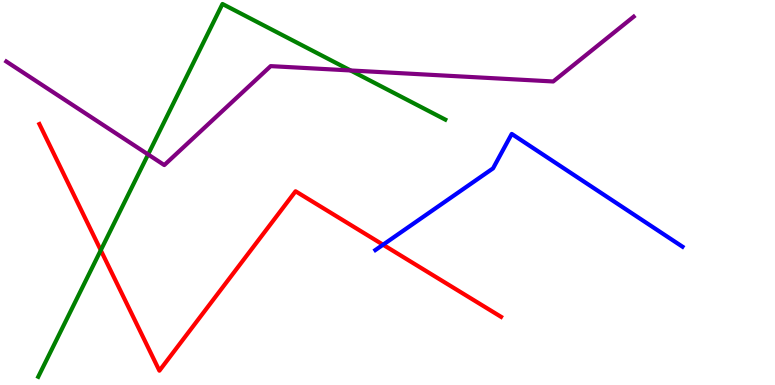[{'lines': ['blue', 'red'], 'intersections': [{'x': 4.94, 'y': 3.64}]}, {'lines': ['green', 'red'], 'intersections': [{'x': 1.3, 'y': 3.5}]}, {'lines': ['purple', 'red'], 'intersections': []}, {'lines': ['blue', 'green'], 'intersections': []}, {'lines': ['blue', 'purple'], 'intersections': []}, {'lines': ['green', 'purple'], 'intersections': [{'x': 1.91, 'y': 5.99}, {'x': 4.52, 'y': 8.17}]}]